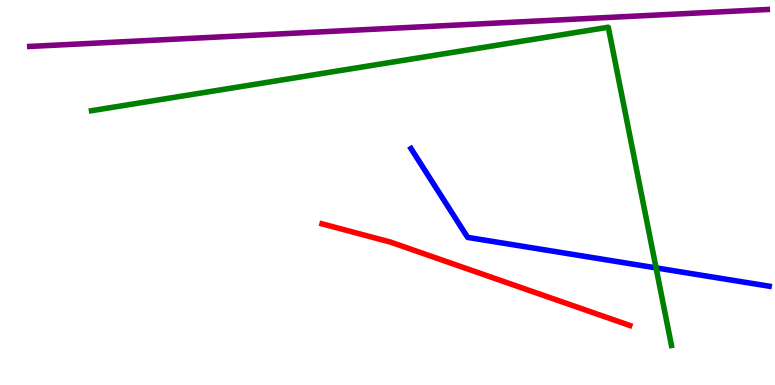[{'lines': ['blue', 'red'], 'intersections': []}, {'lines': ['green', 'red'], 'intersections': []}, {'lines': ['purple', 'red'], 'intersections': []}, {'lines': ['blue', 'green'], 'intersections': [{'x': 8.47, 'y': 3.04}]}, {'lines': ['blue', 'purple'], 'intersections': []}, {'lines': ['green', 'purple'], 'intersections': []}]